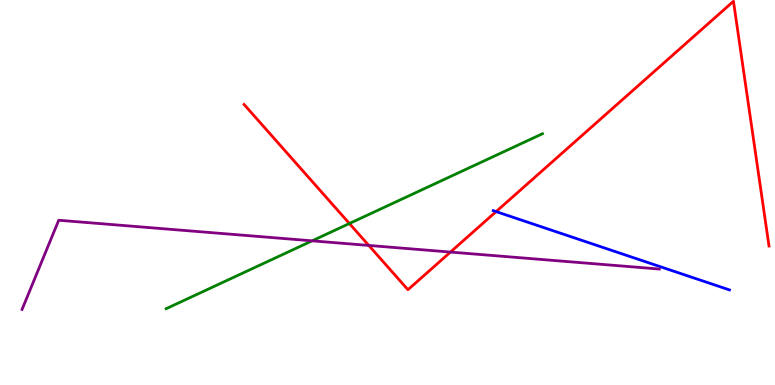[{'lines': ['blue', 'red'], 'intersections': [{'x': 6.4, 'y': 4.5}]}, {'lines': ['green', 'red'], 'intersections': [{'x': 4.51, 'y': 4.19}]}, {'lines': ['purple', 'red'], 'intersections': [{'x': 4.76, 'y': 3.63}, {'x': 5.81, 'y': 3.45}]}, {'lines': ['blue', 'green'], 'intersections': []}, {'lines': ['blue', 'purple'], 'intersections': []}, {'lines': ['green', 'purple'], 'intersections': [{'x': 4.03, 'y': 3.74}]}]